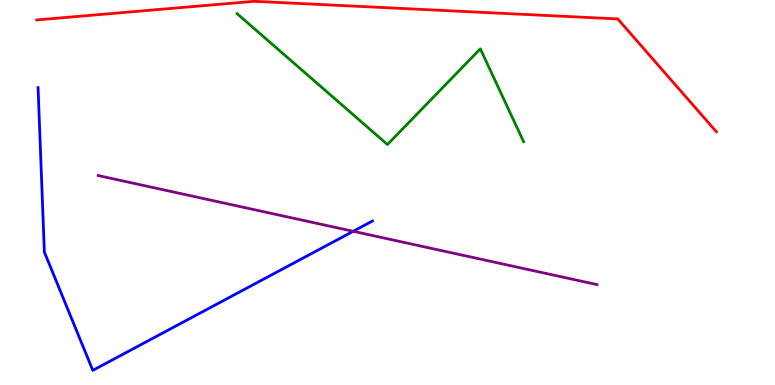[{'lines': ['blue', 'red'], 'intersections': []}, {'lines': ['green', 'red'], 'intersections': []}, {'lines': ['purple', 'red'], 'intersections': []}, {'lines': ['blue', 'green'], 'intersections': []}, {'lines': ['blue', 'purple'], 'intersections': [{'x': 4.56, 'y': 3.99}]}, {'lines': ['green', 'purple'], 'intersections': []}]